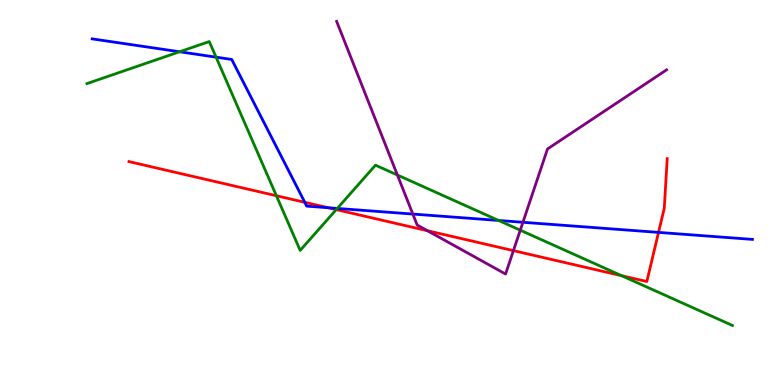[{'lines': ['blue', 'red'], 'intersections': [{'x': 3.93, 'y': 4.74}, {'x': 4.24, 'y': 4.6}, {'x': 8.5, 'y': 3.96}]}, {'lines': ['green', 'red'], 'intersections': [{'x': 3.57, 'y': 4.92}, {'x': 4.34, 'y': 4.56}, {'x': 8.02, 'y': 2.84}]}, {'lines': ['purple', 'red'], 'intersections': [{'x': 5.52, 'y': 4.01}, {'x': 6.62, 'y': 3.49}]}, {'lines': ['blue', 'green'], 'intersections': [{'x': 2.32, 'y': 8.66}, {'x': 2.79, 'y': 8.52}, {'x': 4.35, 'y': 4.59}, {'x': 6.43, 'y': 4.27}]}, {'lines': ['blue', 'purple'], 'intersections': [{'x': 5.33, 'y': 4.44}, {'x': 6.75, 'y': 4.23}]}, {'lines': ['green', 'purple'], 'intersections': [{'x': 5.13, 'y': 5.45}, {'x': 6.71, 'y': 4.02}]}]